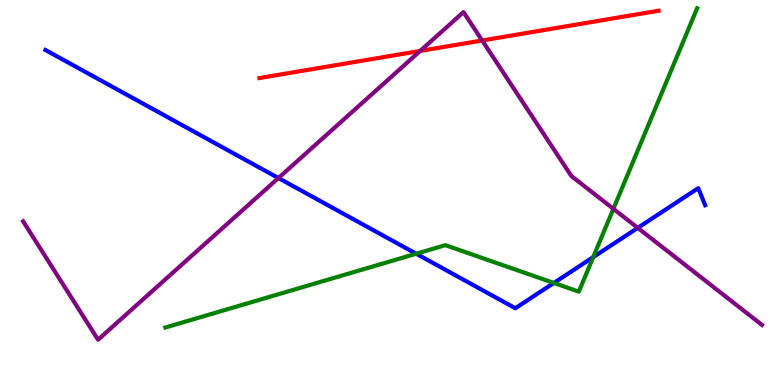[{'lines': ['blue', 'red'], 'intersections': []}, {'lines': ['green', 'red'], 'intersections': []}, {'lines': ['purple', 'red'], 'intersections': [{'x': 5.42, 'y': 8.68}, {'x': 6.22, 'y': 8.95}]}, {'lines': ['blue', 'green'], 'intersections': [{'x': 5.37, 'y': 3.41}, {'x': 7.15, 'y': 2.65}, {'x': 7.65, 'y': 3.32}]}, {'lines': ['blue', 'purple'], 'intersections': [{'x': 3.59, 'y': 5.38}, {'x': 8.23, 'y': 4.08}]}, {'lines': ['green', 'purple'], 'intersections': [{'x': 7.91, 'y': 4.58}]}]